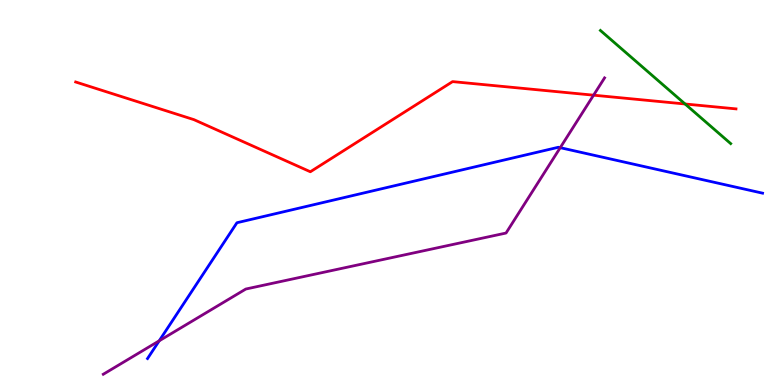[{'lines': ['blue', 'red'], 'intersections': []}, {'lines': ['green', 'red'], 'intersections': [{'x': 8.84, 'y': 7.3}]}, {'lines': ['purple', 'red'], 'intersections': [{'x': 7.66, 'y': 7.53}]}, {'lines': ['blue', 'green'], 'intersections': []}, {'lines': ['blue', 'purple'], 'intersections': [{'x': 2.05, 'y': 1.15}, {'x': 7.23, 'y': 6.16}]}, {'lines': ['green', 'purple'], 'intersections': []}]